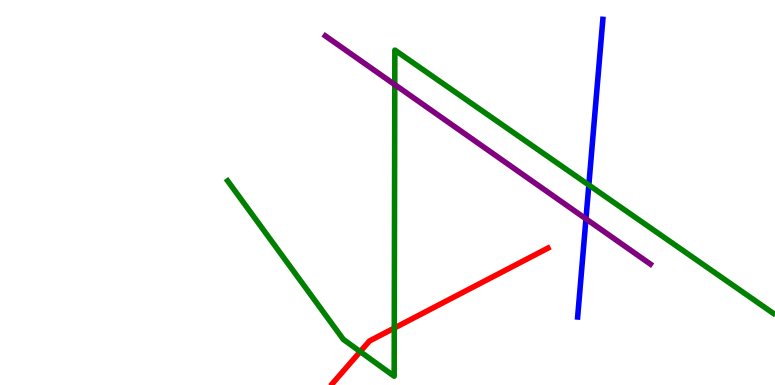[{'lines': ['blue', 'red'], 'intersections': []}, {'lines': ['green', 'red'], 'intersections': [{'x': 4.65, 'y': 0.867}, {'x': 5.09, 'y': 1.48}]}, {'lines': ['purple', 'red'], 'intersections': []}, {'lines': ['blue', 'green'], 'intersections': [{'x': 7.6, 'y': 5.19}]}, {'lines': ['blue', 'purple'], 'intersections': [{'x': 7.56, 'y': 4.31}]}, {'lines': ['green', 'purple'], 'intersections': [{'x': 5.09, 'y': 7.8}]}]